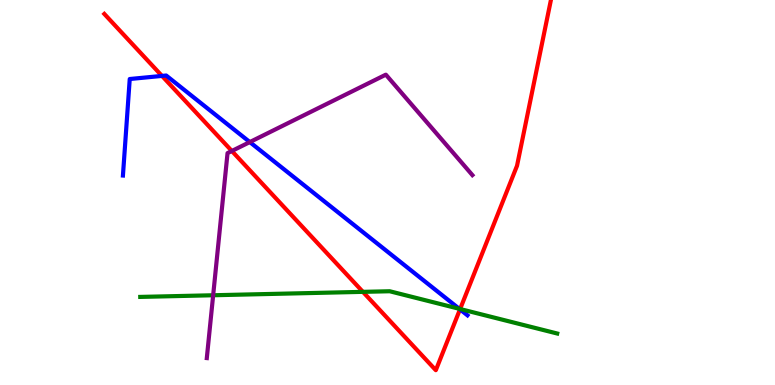[{'lines': ['blue', 'red'], 'intersections': [{'x': 2.09, 'y': 8.03}, {'x': 5.94, 'y': 1.96}]}, {'lines': ['green', 'red'], 'intersections': [{'x': 4.68, 'y': 2.42}, {'x': 5.94, 'y': 1.97}]}, {'lines': ['purple', 'red'], 'intersections': [{'x': 2.99, 'y': 6.08}]}, {'lines': ['blue', 'green'], 'intersections': [{'x': 5.93, 'y': 1.98}]}, {'lines': ['blue', 'purple'], 'intersections': [{'x': 3.22, 'y': 6.31}]}, {'lines': ['green', 'purple'], 'intersections': [{'x': 2.75, 'y': 2.33}]}]